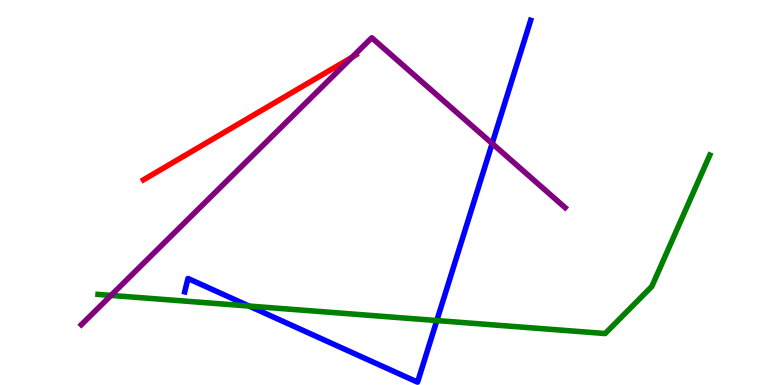[{'lines': ['blue', 'red'], 'intersections': []}, {'lines': ['green', 'red'], 'intersections': []}, {'lines': ['purple', 'red'], 'intersections': [{'x': 4.54, 'y': 8.51}]}, {'lines': ['blue', 'green'], 'intersections': [{'x': 3.21, 'y': 2.05}, {'x': 5.64, 'y': 1.67}]}, {'lines': ['blue', 'purple'], 'intersections': [{'x': 6.35, 'y': 6.27}]}, {'lines': ['green', 'purple'], 'intersections': [{'x': 1.43, 'y': 2.33}]}]